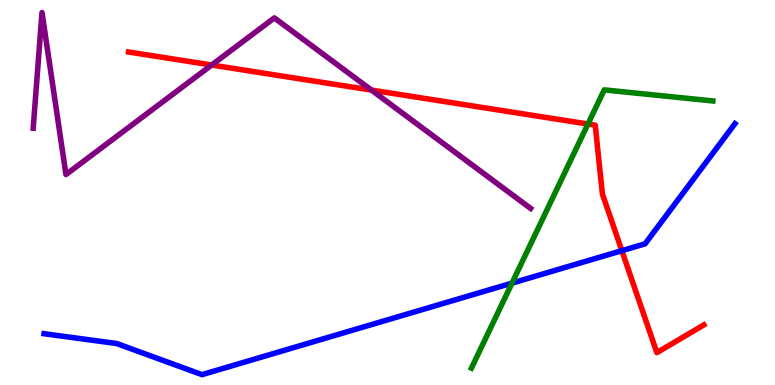[{'lines': ['blue', 'red'], 'intersections': [{'x': 8.02, 'y': 3.49}]}, {'lines': ['green', 'red'], 'intersections': [{'x': 7.59, 'y': 6.78}]}, {'lines': ['purple', 'red'], 'intersections': [{'x': 2.73, 'y': 8.31}, {'x': 4.79, 'y': 7.66}]}, {'lines': ['blue', 'green'], 'intersections': [{'x': 6.61, 'y': 2.65}]}, {'lines': ['blue', 'purple'], 'intersections': []}, {'lines': ['green', 'purple'], 'intersections': []}]